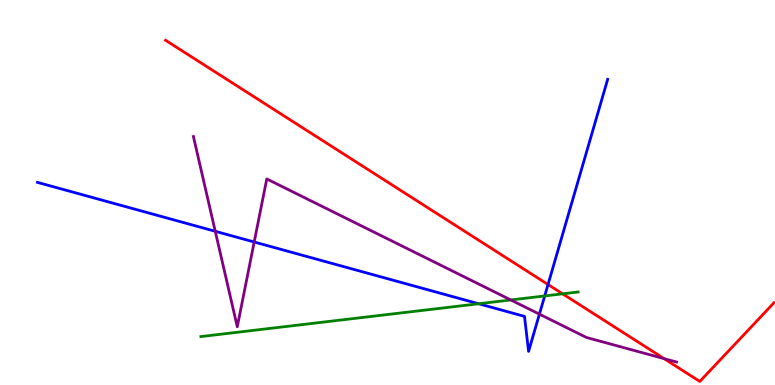[{'lines': ['blue', 'red'], 'intersections': [{'x': 7.07, 'y': 2.61}]}, {'lines': ['green', 'red'], 'intersections': [{'x': 7.26, 'y': 2.37}]}, {'lines': ['purple', 'red'], 'intersections': [{'x': 8.57, 'y': 0.685}]}, {'lines': ['blue', 'green'], 'intersections': [{'x': 6.18, 'y': 2.11}, {'x': 7.03, 'y': 2.31}]}, {'lines': ['blue', 'purple'], 'intersections': [{'x': 2.78, 'y': 3.99}, {'x': 3.28, 'y': 3.71}, {'x': 6.96, 'y': 1.84}]}, {'lines': ['green', 'purple'], 'intersections': [{'x': 6.59, 'y': 2.21}]}]